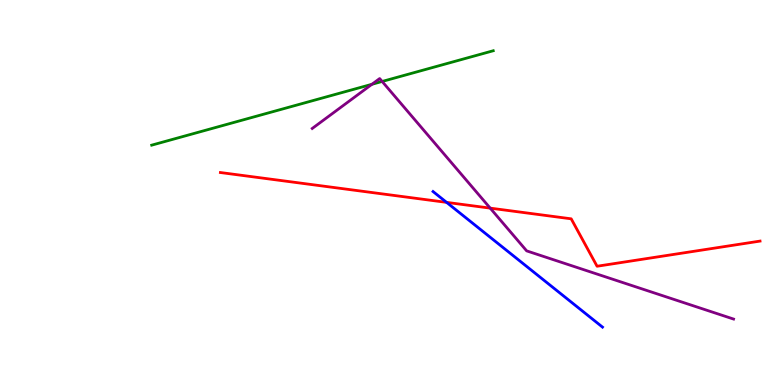[{'lines': ['blue', 'red'], 'intersections': [{'x': 5.76, 'y': 4.74}]}, {'lines': ['green', 'red'], 'intersections': []}, {'lines': ['purple', 'red'], 'intersections': [{'x': 6.33, 'y': 4.59}]}, {'lines': ['blue', 'green'], 'intersections': []}, {'lines': ['blue', 'purple'], 'intersections': []}, {'lines': ['green', 'purple'], 'intersections': [{'x': 4.8, 'y': 7.81}, {'x': 4.93, 'y': 7.88}]}]